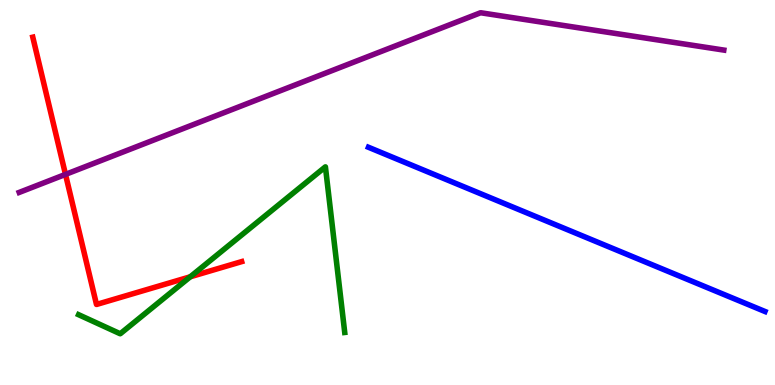[{'lines': ['blue', 'red'], 'intersections': []}, {'lines': ['green', 'red'], 'intersections': [{'x': 2.45, 'y': 2.81}]}, {'lines': ['purple', 'red'], 'intersections': [{'x': 0.845, 'y': 5.47}]}, {'lines': ['blue', 'green'], 'intersections': []}, {'lines': ['blue', 'purple'], 'intersections': []}, {'lines': ['green', 'purple'], 'intersections': []}]